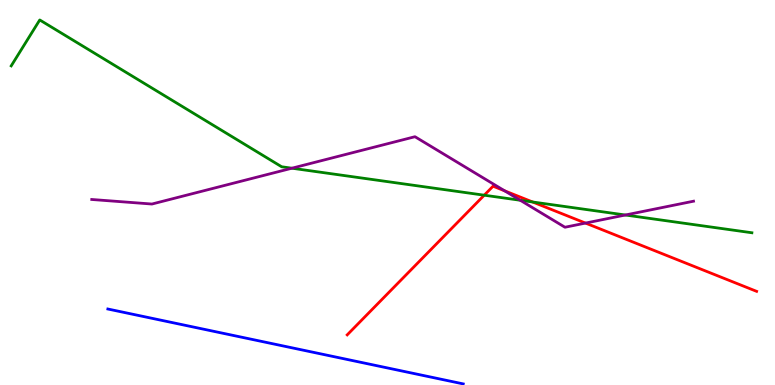[{'lines': ['blue', 'red'], 'intersections': []}, {'lines': ['green', 'red'], 'intersections': [{'x': 6.25, 'y': 4.93}, {'x': 6.87, 'y': 4.75}]}, {'lines': ['purple', 'red'], 'intersections': [{'x': 6.51, 'y': 5.04}, {'x': 7.55, 'y': 4.21}]}, {'lines': ['blue', 'green'], 'intersections': []}, {'lines': ['blue', 'purple'], 'intersections': []}, {'lines': ['green', 'purple'], 'intersections': [{'x': 3.77, 'y': 5.63}, {'x': 6.71, 'y': 4.8}, {'x': 8.07, 'y': 4.42}]}]